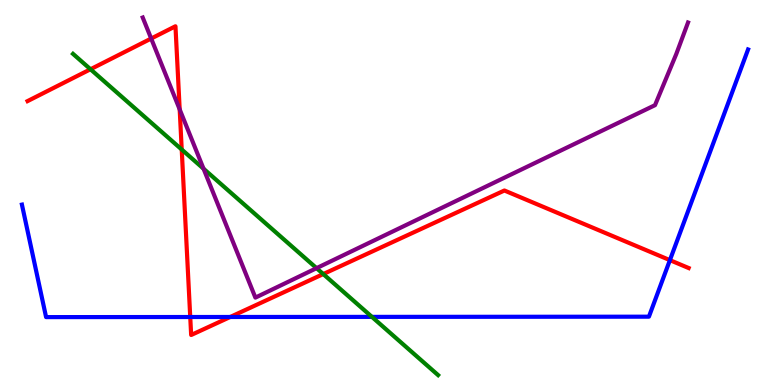[{'lines': ['blue', 'red'], 'intersections': [{'x': 2.45, 'y': 1.77}, {'x': 2.97, 'y': 1.77}, {'x': 8.64, 'y': 3.24}]}, {'lines': ['green', 'red'], 'intersections': [{'x': 1.17, 'y': 8.2}, {'x': 2.34, 'y': 6.12}, {'x': 4.17, 'y': 2.88}]}, {'lines': ['purple', 'red'], 'intersections': [{'x': 1.95, 'y': 9.0}, {'x': 2.32, 'y': 7.16}]}, {'lines': ['blue', 'green'], 'intersections': [{'x': 4.8, 'y': 1.77}]}, {'lines': ['blue', 'purple'], 'intersections': []}, {'lines': ['green', 'purple'], 'intersections': [{'x': 2.63, 'y': 5.62}, {'x': 4.08, 'y': 3.03}]}]